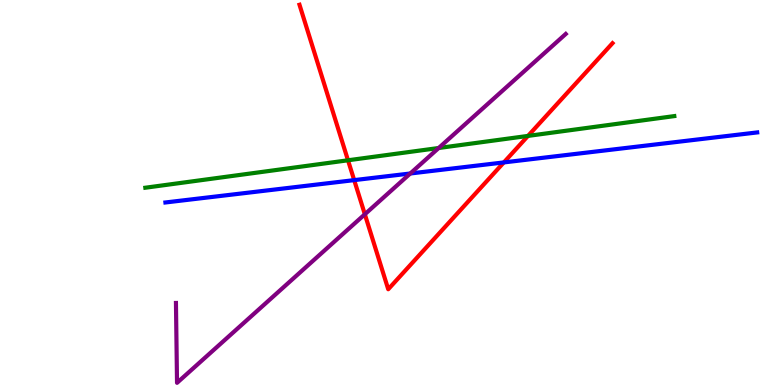[{'lines': ['blue', 'red'], 'intersections': [{'x': 4.57, 'y': 5.32}, {'x': 6.5, 'y': 5.78}]}, {'lines': ['green', 'red'], 'intersections': [{'x': 4.49, 'y': 5.84}, {'x': 6.81, 'y': 6.47}]}, {'lines': ['purple', 'red'], 'intersections': [{'x': 4.71, 'y': 4.43}]}, {'lines': ['blue', 'green'], 'intersections': []}, {'lines': ['blue', 'purple'], 'intersections': [{'x': 5.29, 'y': 5.49}]}, {'lines': ['green', 'purple'], 'intersections': [{'x': 5.66, 'y': 6.16}]}]